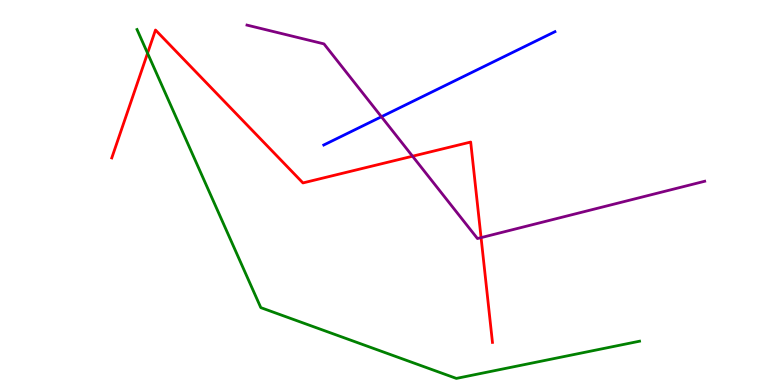[{'lines': ['blue', 'red'], 'intersections': []}, {'lines': ['green', 'red'], 'intersections': [{'x': 1.9, 'y': 8.62}]}, {'lines': ['purple', 'red'], 'intersections': [{'x': 5.32, 'y': 5.94}, {'x': 6.21, 'y': 3.83}]}, {'lines': ['blue', 'green'], 'intersections': []}, {'lines': ['blue', 'purple'], 'intersections': [{'x': 4.92, 'y': 6.97}]}, {'lines': ['green', 'purple'], 'intersections': []}]